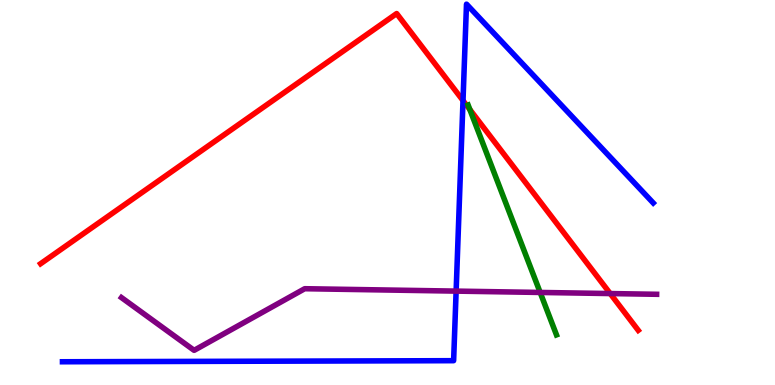[{'lines': ['blue', 'red'], 'intersections': [{'x': 5.97, 'y': 7.39}]}, {'lines': ['green', 'red'], 'intersections': [{'x': 6.06, 'y': 7.16}]}, {'lines': ['purple', 'red'], 'intersections': [{'x': 7.87, 'y': 2.38}]}, {'lines': ['blue', 'green'], 'intersections': []}, {'lines': ['blue', 'purple'], 'intersections': [{'x': 5.89, 'y': 2.44}]}, {'lines': ['green', 'purple'], 'intersections': [{'x': 6.97, 'y': 2.4}]}]